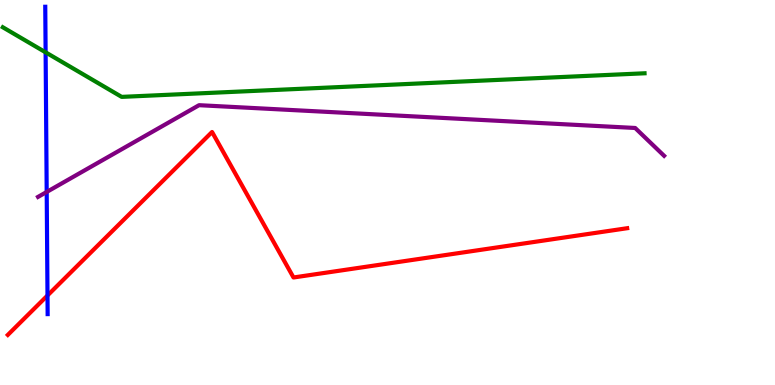[{'lines': ['blue', 'red'], 'intersections': [{'x': 0.613, 'y': 2.33}]}, {'lines': ['green', 'red'], 'intersections': []}, {'lines': ['purple', 'red'], 'intersections': []}, {'lines': ['blue', 'green'], 'intersections': [{'x': 0.589, 'y': 8.64}]}, {'lines': ['blue', 'purple'], 'intersections': [{'x': 0.603, 'y': 5.01}]}, {'lines': ['green', 'purple'], 'intersections': []}]